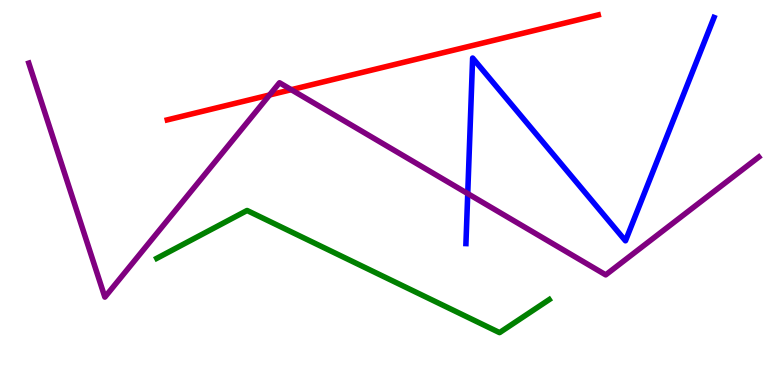[{'lines': ['blue', 'red'], 'intersections': []}, {'lines': ['green', 'red'], 'intersections': []}, {'lines': ['purple', 'red'], 'intersections': [{'x': 3.48, 'y': 7.53}, {'x': 3.76, 'y': 7.67}]}, {'lines': ['blue', 'green'], 'intersections': []}, {'lines': ['blue', 'purple'], 'intersections': [{'x': 6.04, 'y': 4.97}]}, {'lines': ['green', 'purple'], 'intersections': []}]